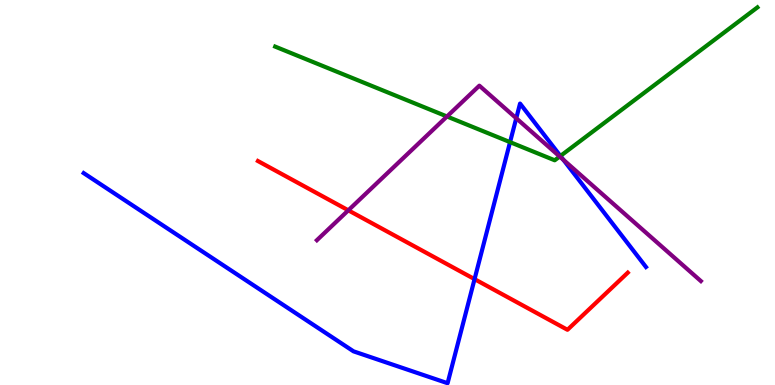[{'lines': ['blue', 'red'], 'intersections': [{'x': 6.12, 'y': 2.75}]}, {'lines': ['green', 'red'], 'intersections': []}, {'lines': ['purple', 'red'], 'intersections': [{'x': 4.49, 'y': 4.54}]}, {'lines': ['blue', 'green'], 'intersections': [{'x': 6.58, 'y': 6.31}, {'x': 7.23, 'y': 5.95}]}, {'lines': ['blue', 'purple'], 'intersections': [{'x': 6.66, 'y': 6.93}, {'x': 7.27, 'y': 5.85}]}, {'lines': ['green', 'purple'], 'intersections': [{'x': 5.77, 'y': 6.97}, {'x': 7.22, 'y': 5.93}]}]